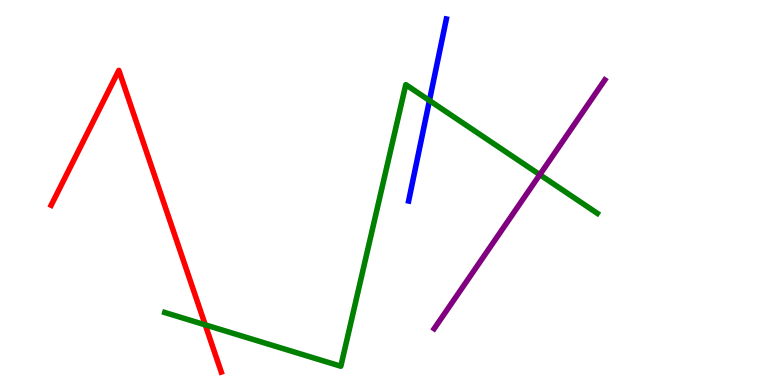[{'lines': ['blue', 'red'], 'intersections': []}, {'lines': ['green', 'red'], 'intersections': [{'x': 2.65, 'y': 1.56}]}, {'lines': ['purple', 'red'], 'intersections': []}, {'lines': ['blue', 'green'], 'intersections': [{'x': 5.54, 'y': 7.39}]}, {'lines': ['blue', 'purple'], 'intersections': []}, {'lines': ['green', 'purple'], 'intersections': [{'x': 6.97, 'y': 5.46}]}]